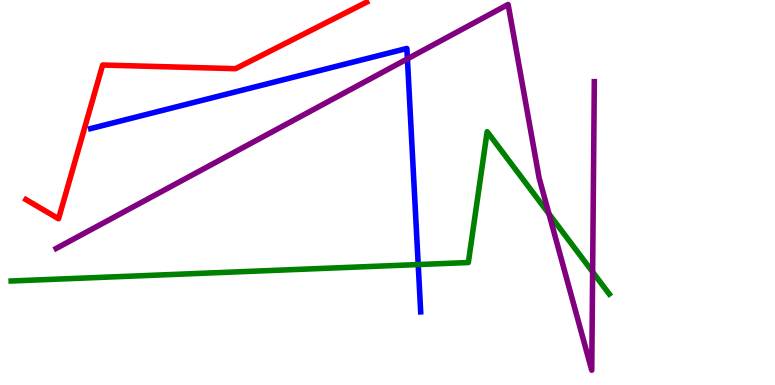[{'lines': ['blue', 'red'], 'intersections': []}, {'lines': ['green', 'red'], 'intersections': []}, {'lines': ['purple', 'red'], 'intersections': []}, {'lines': ['blue', 'green'], 'intersections': [{'x': 5.4, 'y': 3.13}]}, {'lines': ['blue', 'purple'], 'intersections': [{'x': 5.26, 'y': 8.47}]}, {'lines': ['green', 'purple'], 'intersections': [{'x': 7.08, 'y': 4.45}, {'x': 7.65, 'y': 2.94}]}]